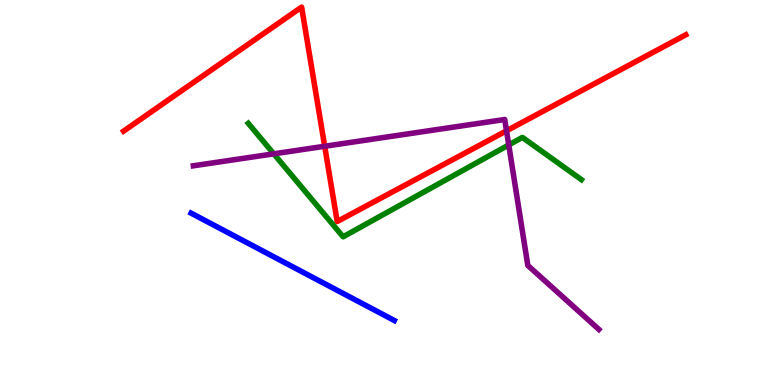[{'lines': ['blue', 'red'], 'intersections': []}, {'lines': ['green', 'red'], 'intersections': []}, {'lines': ['purple', 'red'], 'intersections': [{'x': 4.19, 'y': 6.2}, {'x': 6.54, 'y': 6.6}]}, {'lines': ['blue', 'green'], 'intersections': []}, {'lines': ['blue', 'purple'], 'intersections': []}, {'lines': ['green', 'purple'], 'intersections': [{'x': 3.53, 'y': 6.0}, {'x': 6.56, 'y': 6.24}]}]